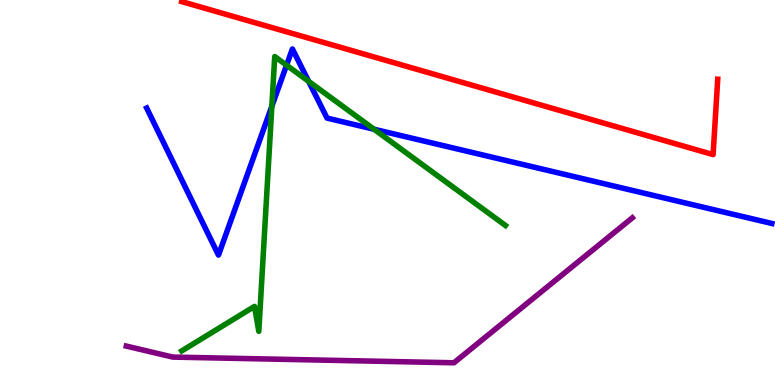[{'lines': ['blue', 'red'], 'intersections': []}, {'lines': ['green', 'red'], 'intersections': []}, {'lines': ['purple', 'red'], 'intersections': []}, {'lines': ['blue', 'green'], 'intersections': [{'x': 3.51, 'y': 7.24}, {'x': 3.7, 'y': 8.31}, {'x': 3.98, 'y': 7.89}, {'x': 4.83, 'y': 6.64}]}, {'lines': ['blue', 'purple'], 'intersections': []}, {'lines': ['green', 'purple'], 'intersections': []}]